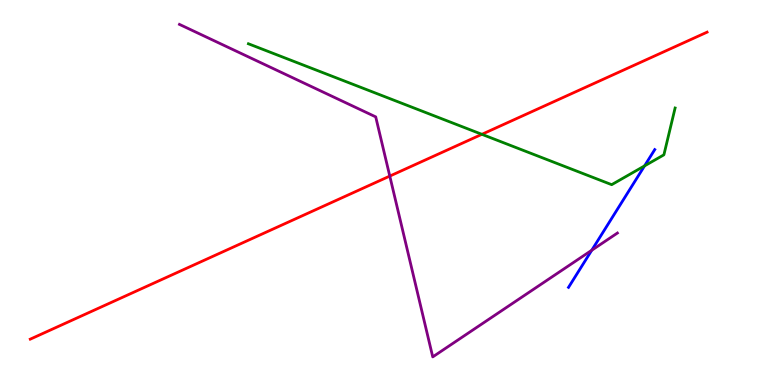[{'lines': ['blue', 'red'], 'intersections': []}, {'lines': ['green', 'red'], 'intersections': [{'x': 6.22, 'y': 6.51}]}, {'lines': ['purple', 'red'], 'intersections': [{'x': 5.03, 'y': 5.43}]}, {'lines': ['blue', 'green'], 'intersections': [{'x': 8.32, 'y': 5.69}]}, {'lines': ['blue', 'purple'], 'intersections': [{'x': 7.64, 'y': 3.5}]}, {'lines': ['green', 'purple'], 'intersections': []}]